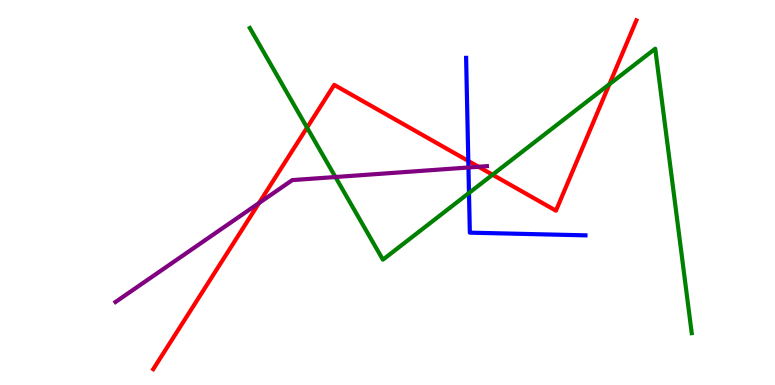[{'lines': ['blue', 'red'], 'intersections': [{'x': 6.04, 'y': 5.82}]}, {'lines': ['green', 'red'], 'intersections': [{'x': 3.96, 'y': 6.69}, {'x': 6.36, 'y': 5.46}, {'x': 7.86, 'y': 7.81}]}, {'lines': ['purple', 'red'], 'intersections': [{'x': 3.34, 'y': 4.73}, {'x': 6.17, 'y': 5.67}]}, {'lines': ['blue', 'green'], 'intersections': [{'x': 6.05, 'y': 4.99}]}, {'lines': ['blue', 'purple'], 'intersections': [{'x': 6.04, 'y': 5.65}]}, {'lines': ['green', 'purple'], 'intersections': [{'x': 4.33, 'y': 5.4}]}]